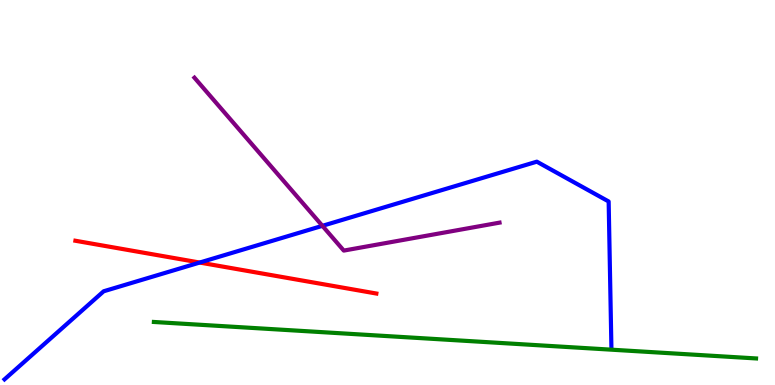[{'lines': ['blue', 'red'], 'intersections': [{'x': 2.58, 'y': 3.18}]}, {'lines': ['green', 'red'], 'intersections': []}, {'lines': ['purple', 'red'], 'intersections': []}, {'lines': ['blue', 'green'], 'intersections': []}, {'lines': ['blue', 'purple'], 'intersections': [{'x': 4.16, 'y': 4.13}]}, {'lines': ['green', 'purple'], 'intersections': []}]